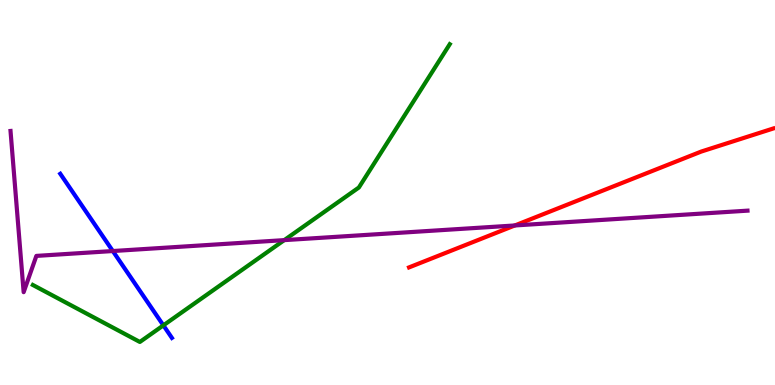[{'lines': ['blue', 'red'], 'intersections': []}, {'lines': ['green', 'red'], 'intersections': []}, {'lines': ['purple', 'red'], 'intersections': [{'x': 6.64, 'y': 4.14}]}, {'lines': ['blue', 'green'], 'intersections': [{'x': 2.11, 'y': 1.55}]}, {'lines': ['blue', 'purple'], 'intersections': [{'x': 1.46, 'y': 3.48}]}, {'lines': ['green', 'purple'], 'intersections': [{'x': 3.67, 'y': 3.76}]}]